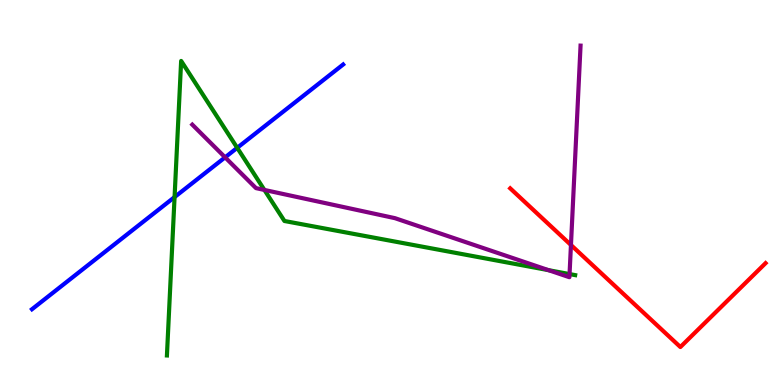[{'lines': ['blue', 'red'], 'intersections': []}, {'lines': ['green', 'red'], 'intersections': []}, {'lines': ['purple', 'red'], 'intersections': [{'x': 7.37, 'y': 3.64}]}, {'lines': ['blue', 'green'], 'intersections': [{'x': 2.25, 'y': 4.88}, {'x': 3.06, 'y': 6.16}]}, {'lines': ['blue', 'purple'], 'intersections': [{'x': 2.9, 'y': 5.91}]}, {'lines': ['green', 'purple'], 'intersections': [{'x': 3.41, 'y': 5.07}, {'x': 7.08, 'y': 2.98}, {'x': 7.35, 'y': 2.88}]}]